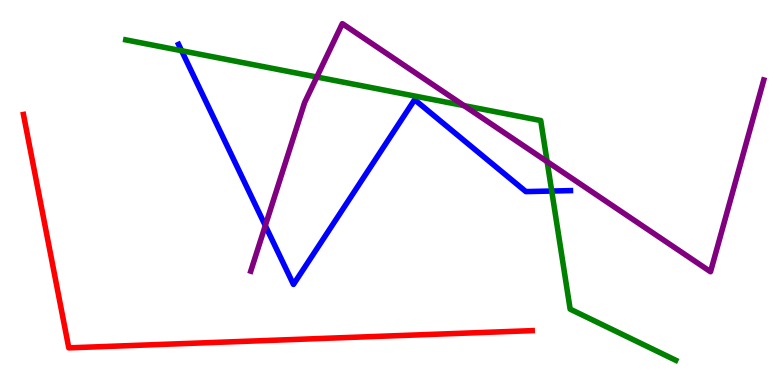[{'lines': ['blue', 'red'], 'intersections': []}, {'lines': ['green', 'red'], 'intersections': []}, {'lines': ['purple', 'red'], 'intersections': []}, {'lines': ['blue', 'green'], 'intersections': [{'x': 2.34, 'y': 8.68}, {'x': 7.12, 'y': 5.04}]}, {'lines': ['blue', 'purple'], 'intersections': [{'x': 3.42, 'y': 4.14}]}, {'lines': ['green', 'purple'], 'intersections': [{'x': 4.09, 'y': 8.0}, {'x': 5.99, 'y': 7.26}, {'x': 7.06, 'y': 5.8}]}]